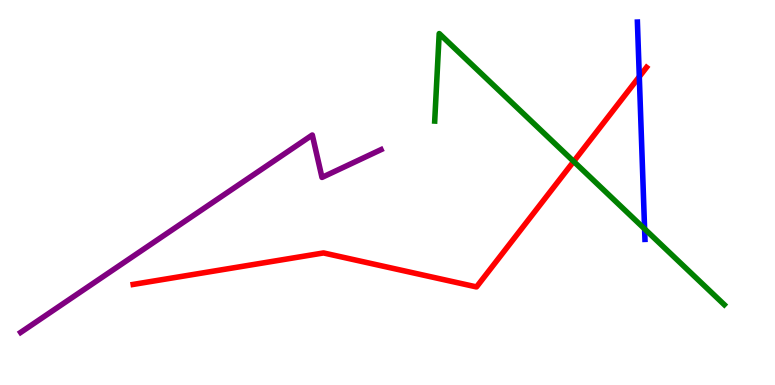[{'lines': ['blue', 'red'], 'intersections': [{'x': 8.25, 'y': 8.01}]}, {'lines': ['green', 'red'], 'intersections': [{'x': 7.4, 'y': 5.81}]}, {'lines': ['purple', 'red'], 'intersections': []}, {'lines': ['blue', 'green'], 'intersections': [{'x': 8.32, 'y': 4.05}]}, {'lines': ['blue', 'purple'], 'intersections': []}, {'lines': ['green', 'purple'], 'intersections': []}]